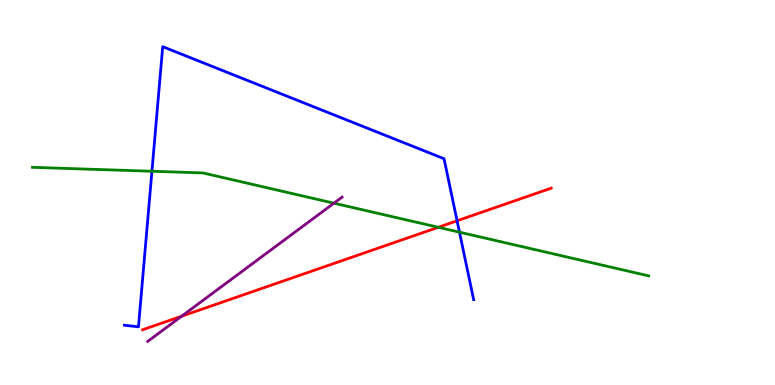[{'lines': ['blue', 'red'], 'intersections': [{'x': 5.9, 'y': 4.27}]}, {'lines': ['green', 'red'], 'intersections': [{'x': 5.66, 'y': 4.1}]}, {'lines': ['purple', 'red'], 'intersections': [{'x': 2.34, 'y': 1.79}]}, {'lines': ['blue', 'green'], 'intersections': [{'x': 1.96, 'y': 5.55}, {'x': 5.93, 'y': 3.97}]}, {'lines': ['blue', 'purple'], 'intersections': []}, {'lines': ['green', 'purple'], 'intersections': [{'x': 4.31, 'y': 4.72}]}]